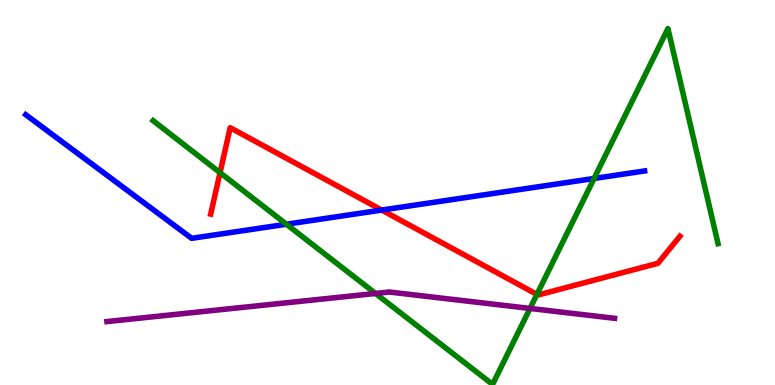[{'lines': ['blue', 'red'], 'intersections': [{'x': 4.93, 'y': 4.54}]}, {'lines': ['green', 'red'], 'intersections': [{'x': 2.84, 'y': 5.52}, {'x': 6.93, 'y': 2.35}]}, {'lines': ['purple', 'red'], 'intersections': []}, {'lines': ['blue', 'green'], 'intersections': [{'x': 3.7, 'y': 4.18}, {'x': 7.67, 'y': 5.36}]}, {'lines': ['blue', 'purple'], 'intersections': []}, {'lines': ['green', 'purple'], 'intersections': [{'x': 4.85, 'y': 2.38}, {'x': 6.84, 'y': 1.99}]}]